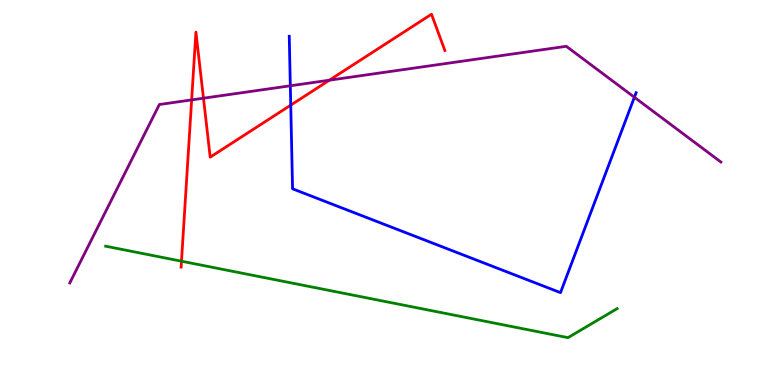[{'lines': ['blue', 'red'], 'intersections': [{'x': 3.75, 'y': 7.27}]}, {'lines': ['green', 'red'], 'intersections': [{'x': 2.34, 'y': 3.22}]}, {'lines': ['purple', 'red'], 'intersections': [{'x': 2.47, 'y': 7.41}, {'x': 2.63, 'y': 7.45}, {'x': 4.25, 'y': 7.92}]}, {'lines': ['blue', 'green'], 'intersections': []}, {'lines': ['blue', 'purple'], 'intersections': [{'x': 3.75, 'y': 7.77}, {'x': 8.19, 'y': 7.47}]}, {'lines': ['green', 'purple'], 'intersections': []}]